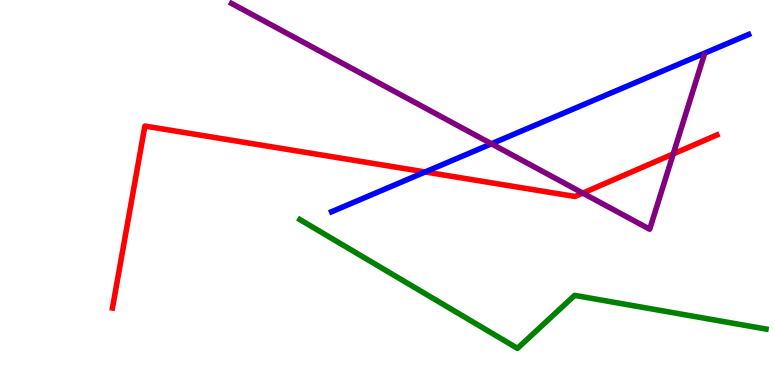[{'lines': ['blue', 'red'], 'intersections': [{'x': 5.49, 'y': 5.53}]}, {'lines': ['green', 'red'], 'intersections': []}, {'lines': ['purple', 'red'], 'intersections': [{'x': 7.52, 'y': 4.98}, {'x': 8.69, 'y': 6.0}]}, {'lines': ['blue', 'green'], 'intersections': []}, {'lines': ['blue', 'purple'], 'intersections': [{'x': 6.34, 'y': 6.27}]}, {'lines': ['green', 'purple'], 'intersections': []}]